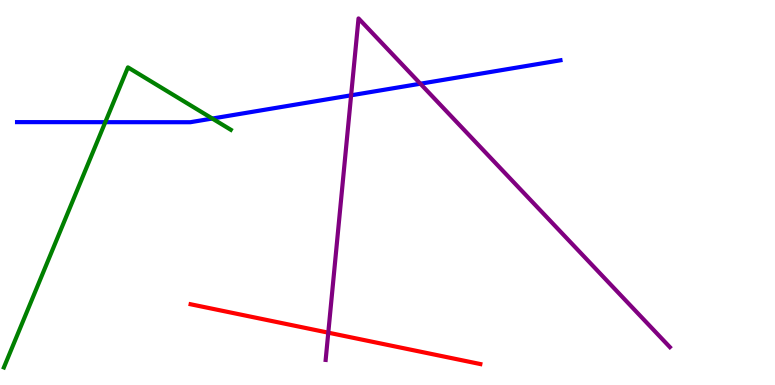[{'lines': ['blue', 'red'], 'intersections': []}, {'lines': ['green', 'red'], 'intersections': []}, {'lines': ['purple', 'red'], 'intersections': [{'x': 4.24, 'y': 1.36}]}, {'lines': ['blue', 'green'], 'intersections': [{'x': 1.36, 'y': 6.83}, {'x': 2.74, 'y': 6.92}]}, {'lines': ['blue', 'purple'], 'intersections': [{'x': 4.53, 'y': 7.52}, {'x': 5.42, 'y': 7.83}]}, {'lines': ['green', 'purple'], 'intersections': []}]